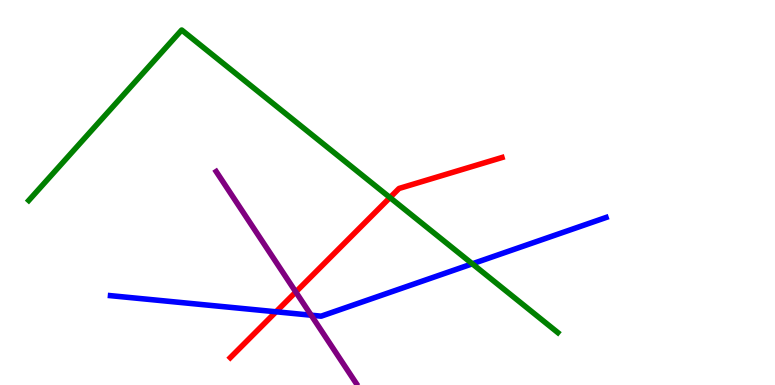[{'lines': ['blue', 'red'], 'intersections': [{'x': 3.56, 'y': 1.9}]}, {'lines': ['green', 'red'], 'intersections': [{'x': 5.03, 'y': 4.87}]}, {'lines': ['purple', 'red'], 'intersections': [{'x': 3.82, 'y': 2.42}]}, {'lines': ['blue', 'green'], 'intersections': [{'x': 6.09, 'y': 3.15}]}, {'lines': ['blue', 'purple'], 'intersections': [{'x': 4.01, 'y': 1.81}]}, {'lines': ['green', 'purple'], 'intersections': []}]